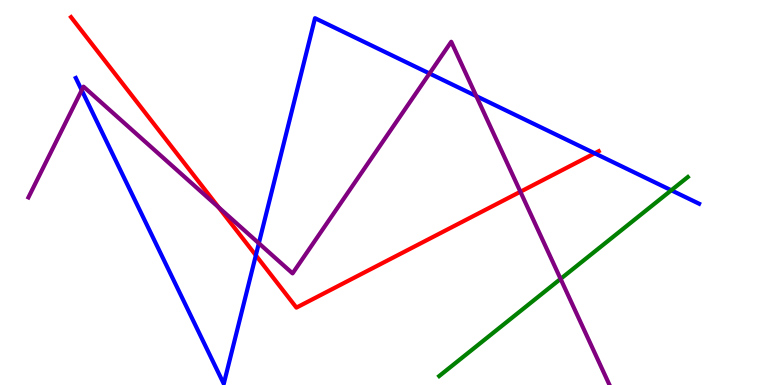[{'lines': ['blue', 'red'], 'intersections': [{'x': 3.3, 'y': 3.37}, {'x': 7.67, 'y': 6.02}]}, {'lines': ['green', 'red'], 'intersections': []}, {'lines': ['purple', 'red'], 'intersections': [{'x': 2.82, 'y': 4.62}, {'x': 6.71, 'y': 5.02}]}, {'lines': ['blue', 'green'], 'intersections': [{'x': 8.66, 'y': 5.06}]}, {'lines': ['blue', 'purple'], 'intersections': [{'x': 1.05, 'y': 7.66}, {'x': 3.34, 'y': 3.68}, {'x': 5.54, 'y': 8.09}, {'x': 6.15, 'y': 7.5}]}, {'lines': ['green', 'purple'], 'intersections': [{'x': 7.23, 'y': 2.76}]}]